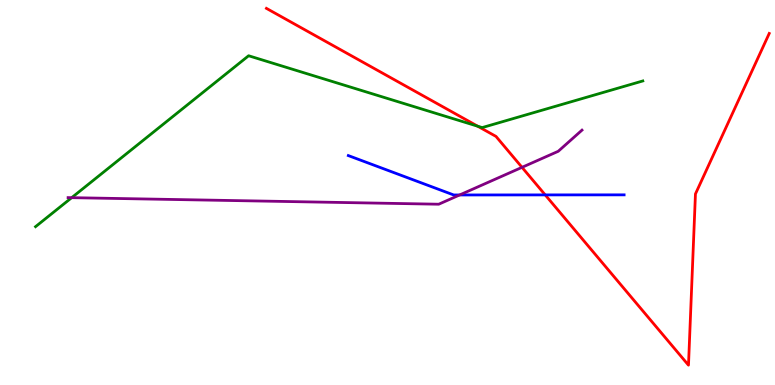[{'lines': ['blue', 'red'], 'intersections': [{'x': 7.04, 'y': 4.94}]}, {'lines': ['green', 'red'], 'intersections': [{'x': 6.16, 'y': 6.72}]}, {'lines': ['purple', 'red'], 'intersections': [{'x': 6.74, 'y': 5.65}]}, {'lines': ['blue', 'green'], 'intersections': []}, {'lines': ['blue', 'purple'], 'intersections': [{'x': 5.93, 'y': 4.94}]}, {'lines': ['green', 'purple'], 'intersections': [{'x': 0.925, 'y': 4.87}]}]